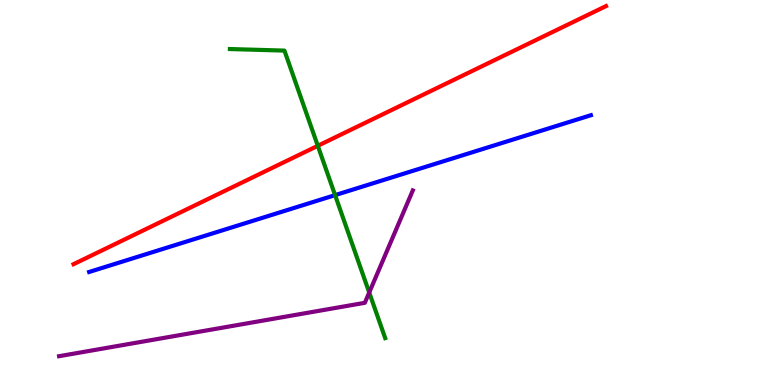[{'lines': ['blue', 'red'], 'intersections': []}, {'lines': ['green', 'red'], 'intersections': [{'x': 4.1, 'y': 6.21}]}, {'lines': ['purple', 'red'], 'intersections': []}, {'lines': ['blue', 'green'], 'intersections': [{'x': 4.32, 'y': 4.93}]}, {'lines': ['blue', 'purple'], 'intersections': []}, {'lines': ['green', 'purple'], 'intersections': [{'x': 4.76, 'y': 2.4}]}]